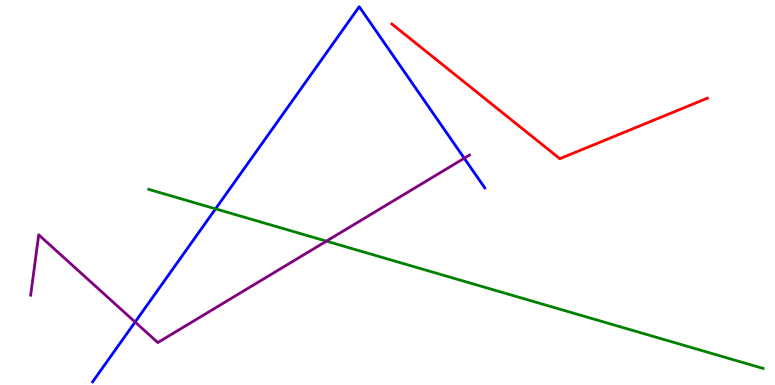[{'lines': ['blue', 'red'], 'intersections': []}, {'lines': ['green', 'red'], 'intersections': []}, {'lines': ['purple', 'red'], 'intersections': []}, {'lines': ['blue', 'green'], 'intersections': [{'x': 2.78, 'y': 4.58}]}, {'lines': ['blue', 'purple'], 'intersections': [{'x': 1.74, 'y': 1.64}, {'x': 5.99, 'y': 5.89}]}, {'lines': ['green', 'purple'], 'intersections': [{'x': 4.21, 'y': 3.74}]}]